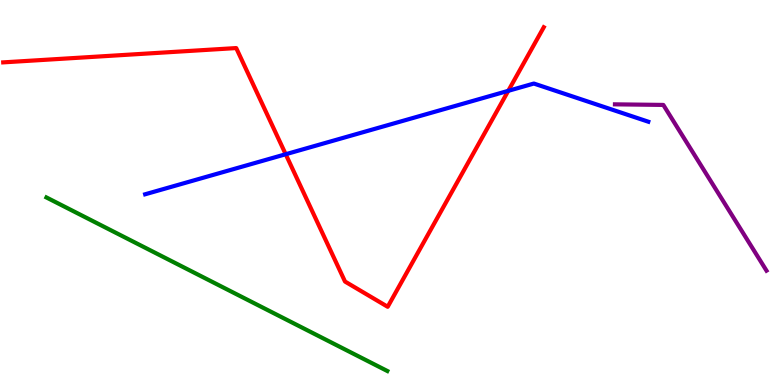[{'lines': ['blue', 'red'], 'intersections': [{'x': 3.69, 'y': 5.99}, {'x': 6.56, 'y': 7.64}]}, {'lines': ['green', 'red'], 'intersections': []}, {'lines': ['purple', 'red'], 'intersections': []}, {'lines': ['blue', 'green'], 'intersections': []}, {'lines': ['blue', 'purple'], 'intersections': []}, {'lines': ['green', 'purple'], 'intersections': []}]